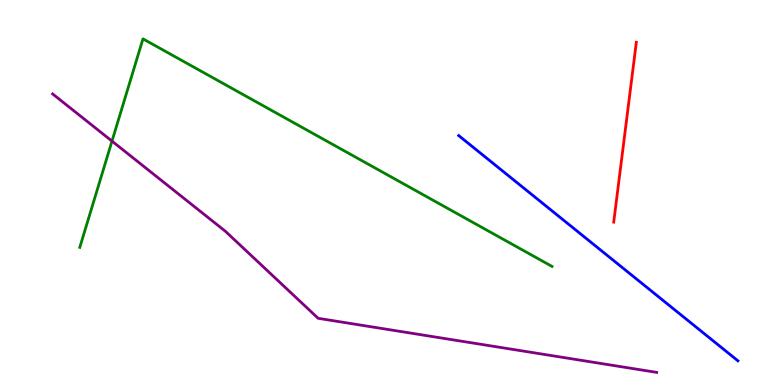[{'lines': ['blue', 'red'], 'intersections': []}, {'lines': ['green', 'red'], 'intersections': []}, {'lines': ['purple', 'red'], 'intersections': []}, {'lines': ['blue', 'green'], 'intersections': []}, {'lines': ['blue', 'purple'], 'intersections': []}, {'lines': ['green', 'purple'], 'intersections': [{'x': 1.44, 'y': 6.33}]}]